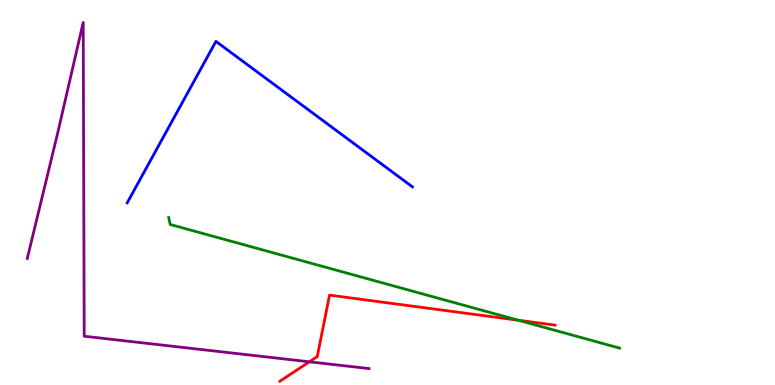[{'lines': ['blue', 'red'], 'intersections': []}, {'lines': ['green', 'red'], 'intersections': [{'x': 6.69, 'y': 1.68}]}, {'lines': ['purple', 'red'], 'intersections': [{'x': 3.99, 'y': 0.603}]}, {'lines': ['blue', 'green'], 'intersections': []}, {'lines': ['blue', 'purple'], 'intersections': []}, {'lines': ['green', 'purple'], 'intersections': []}]